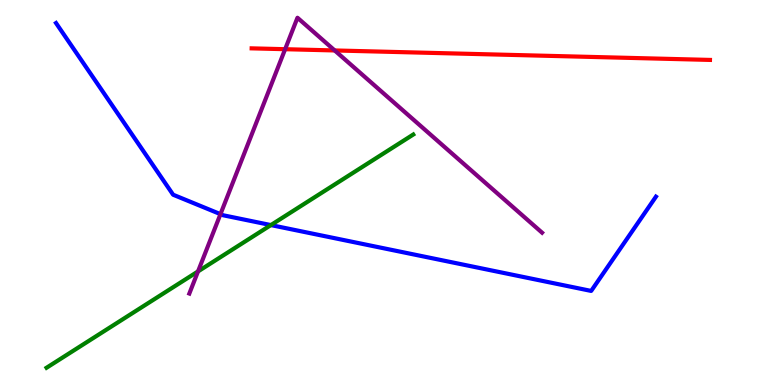[{'lines': ['blue', 'red'], 'intersections': []}, {'lines': ['green', 'red'], 'intersections': []}, {'lines': ['purple', 'red'], 'intersections': [{'x': 3.68, 'y': 8.72}, {'x': 4.32, 'y': 8.69}]}, {'lines': ['blue', 'green'], 'intersections': [{'x': 3.5, 'y': 4.15}]}, {'lines': ['blue', 'purple'], 'intersections': [{'x': 2.84, 'y': 4.44}]}, {'lines': ['green', 'purple'], 'intersections': [{'x': 2.56, 'y': 2.95}]}]